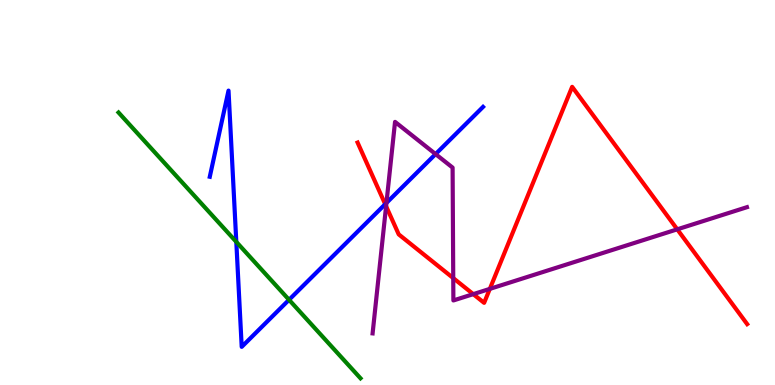[{'lines': ['blue', 'red'], 'intersections': [{'x': 4.97, 'y': 4.7}]}, {'lines': ['green', 'red'], 'intersections': []}, {'lines': ['purple', 'red'], 'intersections': [{'x': 4.98, 'y': 4.64}, {'x': 5.85, 'y': 2.78}, {'x': 6.11, 'y': 2.36}, {'x': 6.32, 'y': 2.5}, {'x': 8.74, 'y': 4.04}]}, {'lines': ['blue', 'green'], 'intersections': [{'x': 3.05, 'y': 3.72}, {'x': 3.73, 'y': 2.21}]}, {'lines': ['blue', 'purple'], 'intersections': [{'x': 4.99, 'y': 4.73}, {'x': 5.62, 'y': 6.0}]}, {'lines': ['green', 'purple'], 'intersections': []}]